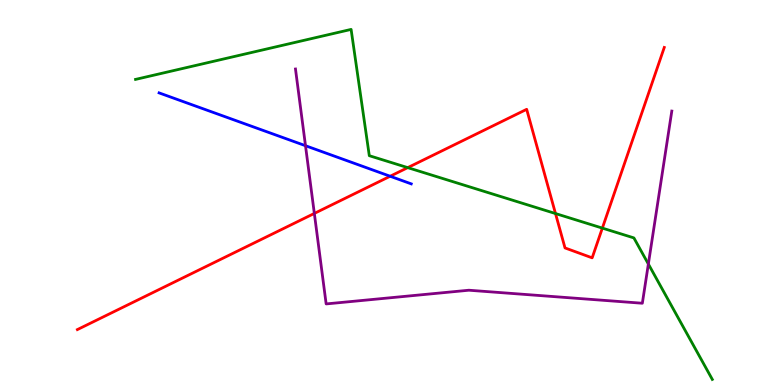[{'lines': ['blue', 'red'], 'intersections': [{'x': 5.03, 'y': 5.42}]}, {'lines': ['green', 'red'], 'intersections': [{'x': 5.26, 'y': 5.65}, {'x': 7.17, 'y': 4.45}, {'x': 7.77, 'y': 4.08}]}, {'lines': ['purple', 'red'], 'intersections': [{'x': 4.06, 'y': 4.46}]}, {'lines': ['blue', 'green'], 'intersections': []}, {'lines': ['blue', 'purple'], 'intersections': [{'x': 3.94, 'y': 6.22}]}, {'lines': ['green', 'purple'], 'intersections': [{'x': 8.37, 'y': 3.14}]}]